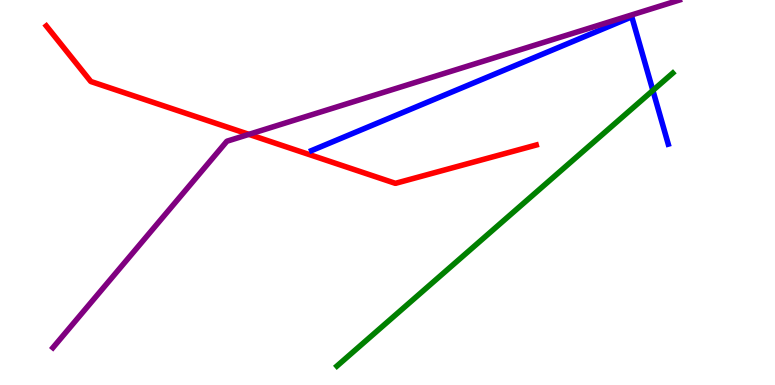[{'lines': ['blue', 'red'], 'intersections': []}, {'lines': ['green', 'red'], 'intersections': []}, {'lines': ['purple', 'red'], 'intersections': [{'x': 3.21, 'y': 6.51}]}, {'lines': ['blue', 'green'], 'intersections': [{'x': 8.42, 'y': 7.65}]}, {'lines': ['blue', 'purple'], 'intersections': []}, {'lines': ['green', 'purple'], 'intersections': []}]